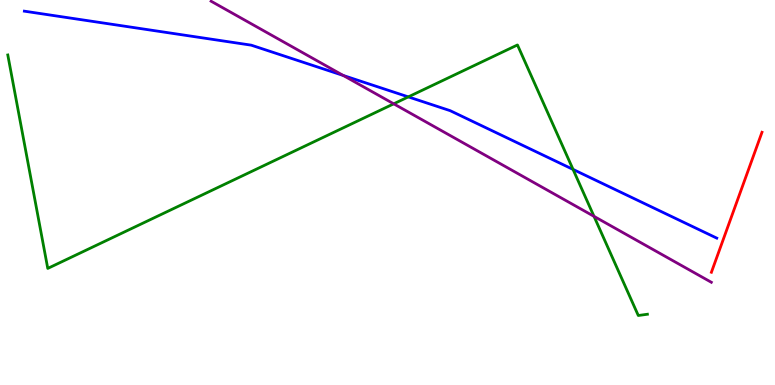[{'lines': ['blue', 'red'], 'intersections': []}, {'lines': ['green', 'red'], 'intersections': []}, {'lines': ['purple', 'red'], 'intersections': []}, {'lines': ['blue', 'green'], 'intersections': [{'x': 5.27, 'y': 7.48}, {'x': 7.39, 'y': 5.6}]}, {'lines': ['blue', 'purple'], 'intersections': [{'x': 4.43, 'y': 8.04}]}, {'lines': ['green', 'purple'], 'intersections': [{'x': 5.08, 'y': 7.3}, {'x': 7.66, 'y': 4.38}]}]